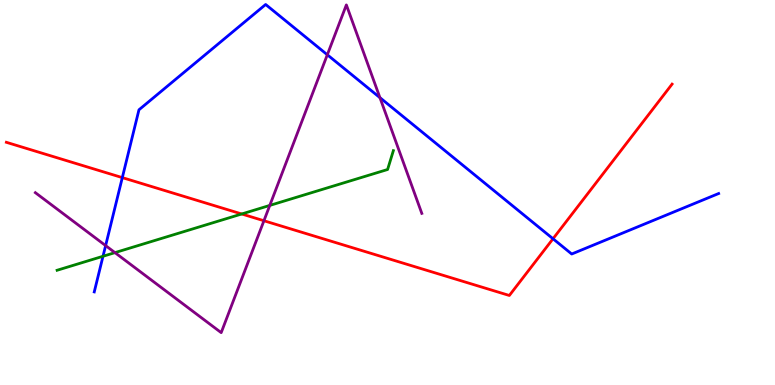[{'lines': ['blue', 'red'], 'intersections': [{'x': 1.58, 'y': 5.39}, {'x': 7.14, 'y': 3.8}]}, {'lines': ['green', 'red'], 'intersections': [{'x': 3.12, 'y': 4.44}]}, {'lines': ['purple', 'red'], 'intersections': [{'x': 3.41, 'y': 4.27}]}, {'lines': ['blue', 'green'], 'intersections': [{'x': 1.33, 'y': 3.34}]}, {'lines': ['blue', 'purple'], 'intersections': [{'x': 1.36, 'y': 3.62}, {'x': 4.22, 'y': 8.58}, {'x': 4.9, 'y': 7.46}]}, {'lines': ['green', 'purple'], 'intersections': [{'x': 1.48, 'y': 3.44}, {'x': 3.48, 'y': 4.66}]}]